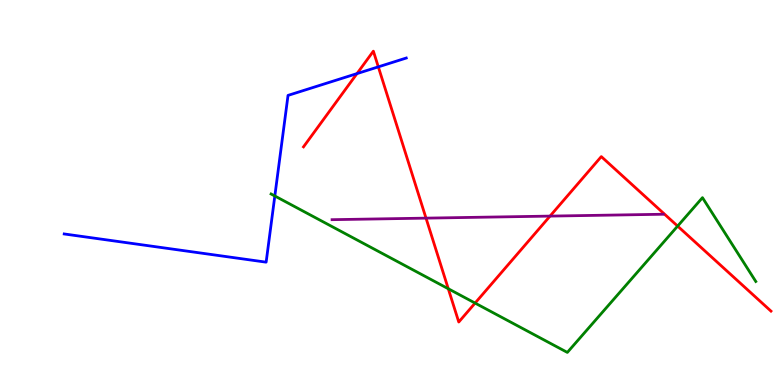[{'lines': ['blue', 'red'], 'intersections': [{'x': 4.61, 'y': 8.09}, {'x': 4.88, 'y': 8.26}]}, {'lines': ['green', 'red'], 'intersections': [{'x': 5.78, 'y': 2.5}, {'x': 6.13, 'y': 2.13}, {'x': 8.74, 'y': 4.13}]}, {'lines': ['purple', 'red'], 'intersections': [{'x': 5.5, 'y': 4.33}, {'x': 7.1, 'y': 4.39}]}, {'lines': ['blue', 'green'], 'intersections': [{'x': 3.55, 'y': 4.91}]}, {'lines': ['blue', 'purple'], 'intersections': []}, {'lines': ['green', 'purple'], 'intersections': []}]